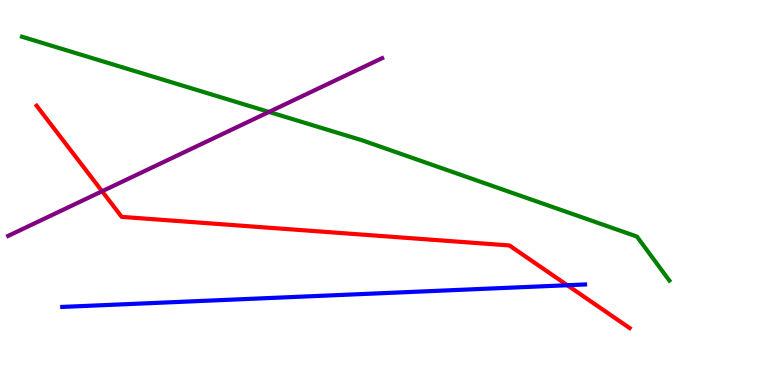[{'lines': ['blue', 'red'], 'intersections': [{'x': 7.32, 'y': 2.59}]}, {'lines': ['green', 'red'], 'intersections': []}, {'lines': ['purple', 'red'], 'intersections': [{'x': 1.32, 'y': 5.03}]}, {'lines': ['blue', 'green'], 'intersections': []}, {'lines': ['blue', 'purple'], 'intersections': []}, {'lines': ['green', 'purple'], 'intersections': [{'x': 3.47, 'y': 7.09}]}]